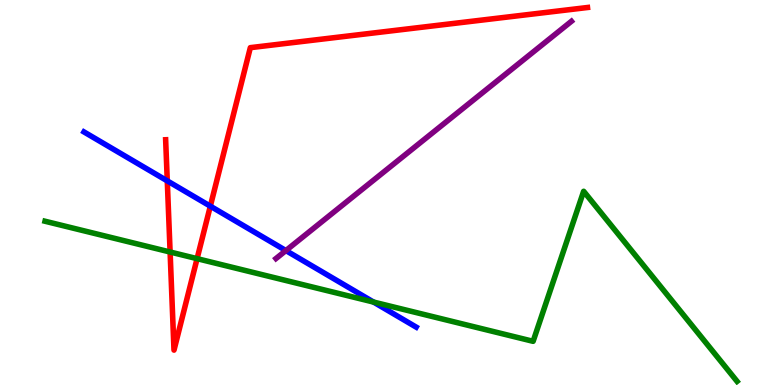[{'lines': ['blue', 'red'], 'intersections': [{'x': 2.16, 'y': 5.3}, {'x': 2.71, 'y': 4.64}]}, {'lines': ['green', 'red'], 'intersections': [{'x': 2.19, 'y': 3.45}, {'x': 2.54, 'y': 3.28}]}, {'lines': ['purple', 'red'], 'intersections': []}, {'lines': ['blue', 'green'], 'intersections': [{'x': 4.82, 'y': 2.15}]}, {'lines': ['blue', 'purple'], 'intersections': [{'x': 3.69, 'y': 3.49}]}, {'lines': ['green', 'purple'], 'intersections': []}]